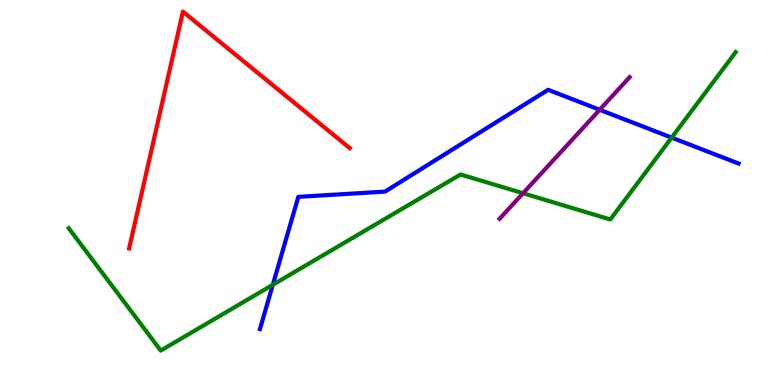[{'lines': ['blue', 'red'], 'intersections': []}, {'lines': ['green', 'red'], 'intersections': []}, {'lines': ['purple', 'red'], 'intersections': []}, {'lines': ['blue', 'green'], 'intersections': [{'x': 3.52, 'y': 2.6}, {'x': 8.67, 'y': 6.43}]}, {'lines': ['blue', 'purple'], 'intersections': [{'x': 7.74, 'y': 7.15}]}, {'lines': ['green', 'purple'], 'intersections': [{'x': 6.75, 'y': 4.98}]}]